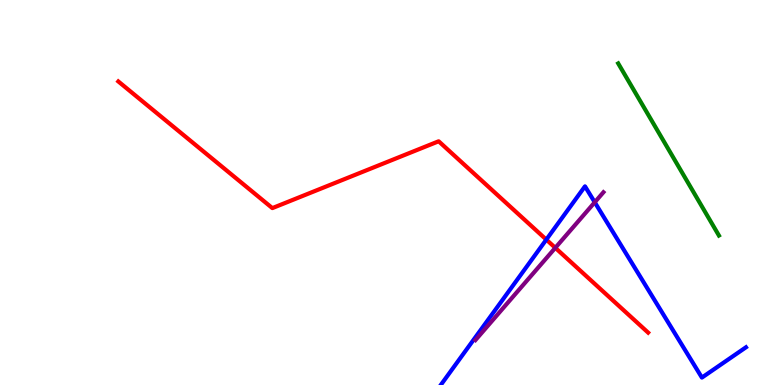[{'lines': ['blue', 'red'], 'intersections': [{'x': 7.05, 'y': 3.78}]}, {'lines': ['green', 'red'], 'intersections': []}, {'lines': ['purple', 'red'], 'intersections': [{'x': 7.17, 'y': 3.56}]}, {'lines': ['blue', 'green'], 'intersections': []}, {'lines': ['blue', 'purple'], 'intersections': [{'x': 7.67, 'y': 4.75}]}, {'lines': ['green', 'purple'], 'intersections': []}]